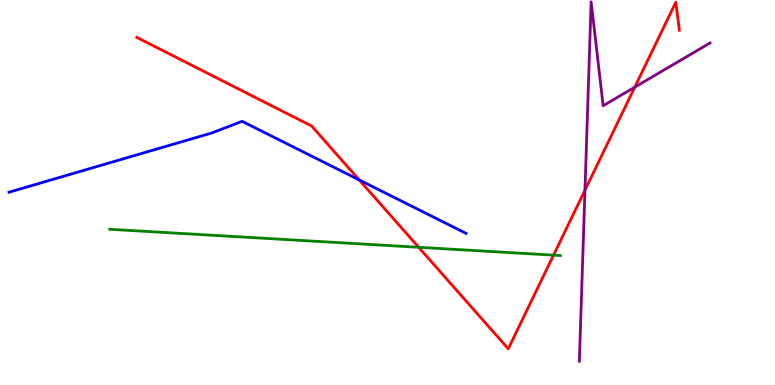[{'lines': ['blue', 'red'], 'intersections': [{'x': 4.64, 'y': 5.33}]}, {'lines': ['green', 'red'], 'intersections': [{'x': 5.4, 'y': 3.58}, {'x': 7.14, 'y': 3.37}]}, {'lines': ['purple', 'red'], 'intersections': [{'x': 7.55, 'y': 5.06}, {'x': 8.19, 'y': 7.74}]}, {'lines': ['blue', 'green'], 'intersections': []}, {'lines': ['blue', 'purple'], 'intersections': []}, {'lines': ['green', 'purple'], 'intersections': []}]